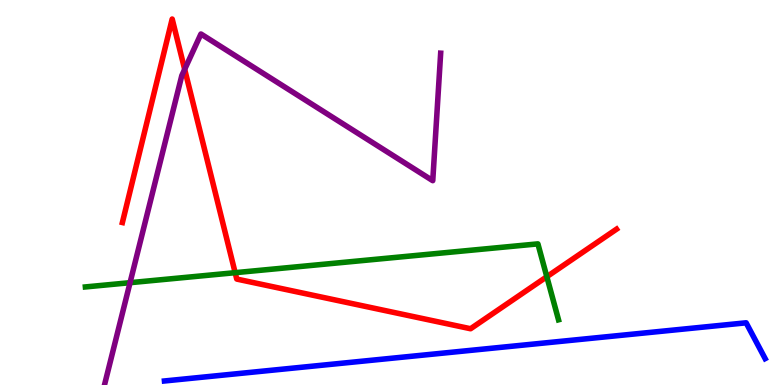[{'lines': ['blue', 'red'], 'intersections': []}, {'lines': ['green', 'red'], 'intersections': [{'x': 3.03, 'y': 2.92}, {'x': 7.06, 'y': 2.81}]}, {'lines': ['purple', 'red'], 'intersections': [{'x': 2.38, 'y': 8.2}]}, {'lines': ['blue', 'green'], 'intersections': []}, {'lines': ['blue', 'purple'], 'intersections': []}, {'lines': ['green', 'purple'], 'intersections': [{'x': 1.68, 'y': 2.66}]}]